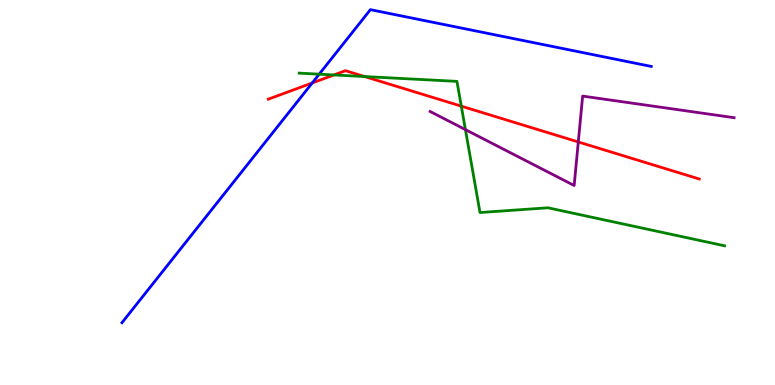[{'lines': ['blue', 'red'], 'intersections': [{'x': 4.03, 'y': 7.85}]}, {'lines': ['green', 'red'], 'intersections': [{'x': 4.31, 'y': 8.05}, {'x': 4.7, 'y': 8.01}, {'x': 5.95, 'y': 7.24}]}, {'lines': ['purple', 'red'], 'intersections': [{'x': 7.46, 'y': 6.31}]}, {'lines': ['blue', 'green'], 'intersections': [{'x': 4.12, 'y': 8.07}]}, {'lines': ['blue', 'purple'], 'intersections': []}, {'lines': ['green', 'purple'], 'intersections': [{'x': 6.01, 'y': 6.63}]}]